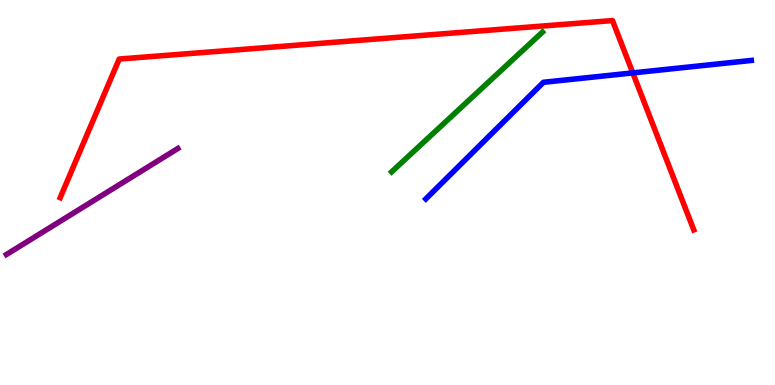[{'lines': ['blue', 'red'], 'intersections': [{'x': 8.17, 'y': 8.11}]}, {'lines': ['green', 'red'], 'intersections': []}, {'lines': ['purple', 'red'], 'intersections': []}, {'lines': ['blue', 'green'], 'intersections': []}, {'lines': ['blue', 'purple'], 'intersections': []}, {'lines': ['green', 'purple'], 'intersections': []}]